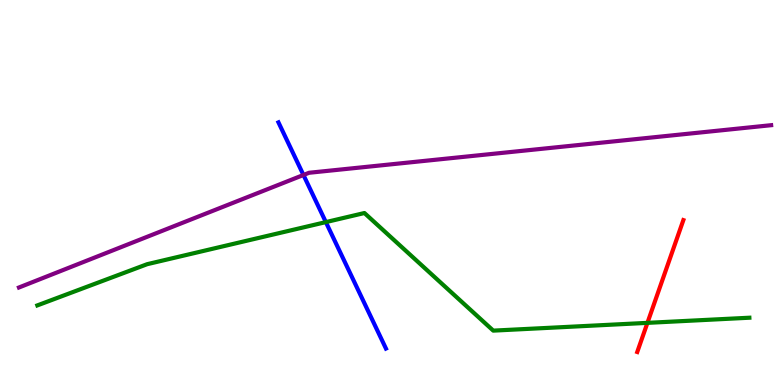[{'lines': ['blue', 'red'], 'intersections': []}, {'lines': ['green', 'red'], 'intersections': [{'x': 8.35, 'y': 1.61}]}, {'lines': ['purple', 'red'], 'intersections': []}, {'lines': ['blue', 'green'], 'intersections': [{'x': 4.2, 'y': 4.23}]}, {'lines': ['blue', 'purple'], 'intersections': [{'x': 3.92, 'y': 5.45}]}, {'lines': ['green', 'purple'], 'intersections': []}]